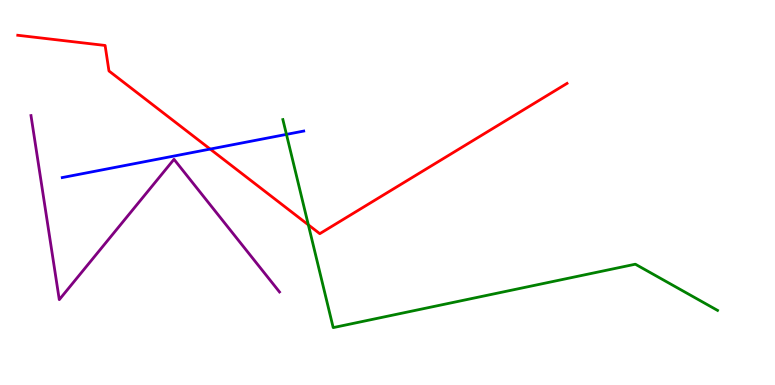[{'lines': ['blue', 'red'], 'intersections': [{'x': 2.71, 'y': 6.13}]}, {'lines': ['green', 'red'], 'intersections': [{'x': 3.98, 'y': 4.16}]}, {'lines': ['purple', 'red'], 'intersections': []}, {'lines': ['blue', 'green'], 'intersections': [{'x': 3.7, 'y': 6.51}]}, {'lines': ['blue', 'purple'], 'intersections': []}, {'lines': ['green', 'purple'], 'intersections': []}]